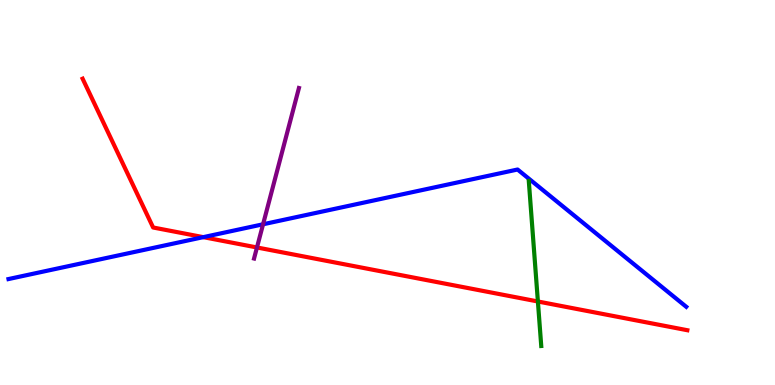[{'lines': ['blue', 'red'], 'intersections': [{'x': 2.62, 'y': 3.84}]}, {'lines': ['green', 'red'], 'intersections': [{'x': 6.94, 'y': 2.17}]}, {'lines': ['purple', 'red'], 'intersections': [{'x': 3.32, 'y': 3.57}]}, {'lines': ['blue', 'green'], 'intersections': []}, {'lines': ['blue', 'purple'], 'intersections': [{'x': 3.39, 'y': 4.17}]}, {'lines': ['green', 'purple'], 'intersections': []}]